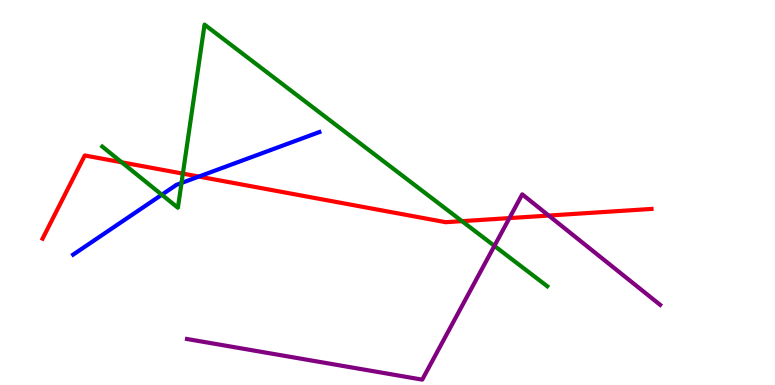[{'lines': ['blue', 'red'], 'intersections': [{'x': 2.57, 'y': 5.41}]}, {'lines': ['green', 'red'], 'intersections': [{'x': 1.57, 'y': 5.78}, {'x': 2.36, 'y': 5.49}, {'x': 5.96, 'y': 4.26}]}, {'lines': ['purple', 'red'], 'intersections': [{'x': 6.57, 'y': 4.34}, {'x': 7.08, 'y': 4.4}]}, {'lines': ['blue', 'green'], 'intersections': [{'x': 2.09, 'y': 4.94}, {'x': 2.34, 'y': 5.25}]}, {'lines': ['blue', 'purple'], 'intersections': []}, {'lines': ['green', 'purple'], 'intersections': [{'x': 6.38, 'y': 3.61}]}]